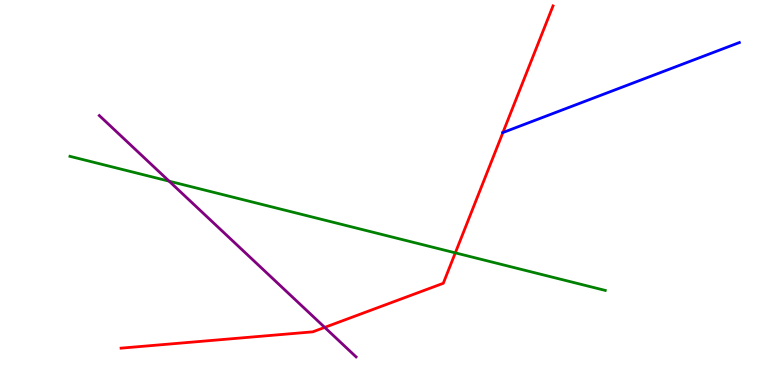[{'lines': ['blue', 'red'], 'intersections': [{'x': 6.49, 'y': 6.56}]}, {'lines': ['green', 'red'], 'intersections': [{'x': 5.88, 'y': 3.43}]}, {'lines': ['purple', 'red'], 'intersections': [{'x': 4.19, 'y': 1.5}]}, {'lines': ['blue', 'green'], 'intersections': []}, {'lines': ['blue', 'purple'], 'intersections': []}, {'lines': ['green', 'purple'], 'intersections': [{'x': 2.18, 'y': 5.29}]}]